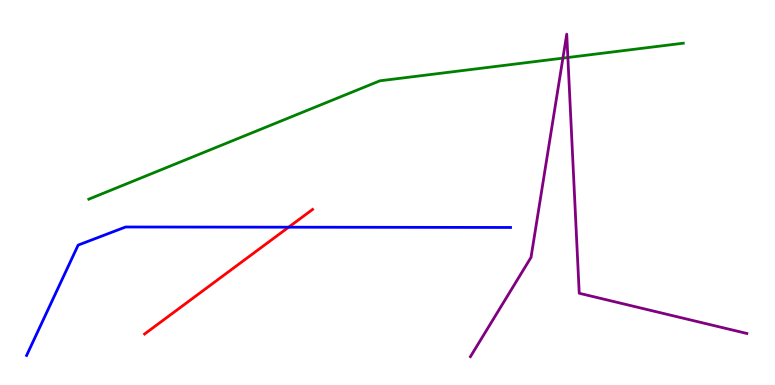[{'lines': ['blue', 'red'], 'intersections': [{'x': 3.72, 'y': 4.1}]}, {'lines': ['green', 'red'], 'intersections': []}, {'lines': ['purple', 'red'], 'intersections': []}, {'lines': ['blue', 'green'], 'intersections': []}, {'lines': ['blue', 'purple'], 'intersections': []}, {'lines': ['green', 'purple'], 'intersections': [{'x': 7.26, 'y': 8.49}, {'x': 7.33, 'y': 8.51}]}]